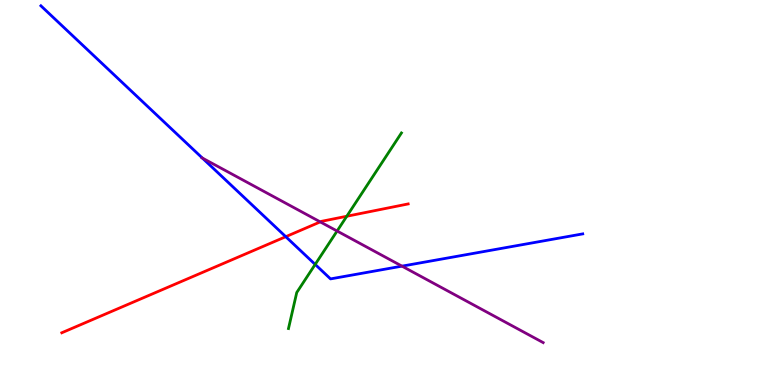[{'lines': ['blue', 'red'], 'intersections': [{'x': 3.69, 'y': 3.85}]}, {'lines': ['green', 'red'], 'intersections': [{'x': 4.47, 'y': 4.38}]}, {'lines': ['purple', 'red'], 'intersections': [{'x': 4.13, 'y': 4.24}]}, {'lines': ['blue', 'green'], 'intersections': [{'x': 4.07, 'y': 3.13}]}, {'lines': ['blue', 'purple'], 'intersections': [{'x': 2.61, 'y': 5.89}, {'x': 5.19, 'y': 3.09}]}, {'lines': ['green', 'purple'], 'intersections': [{'x': 4.35, 'y': 4.0}]}]